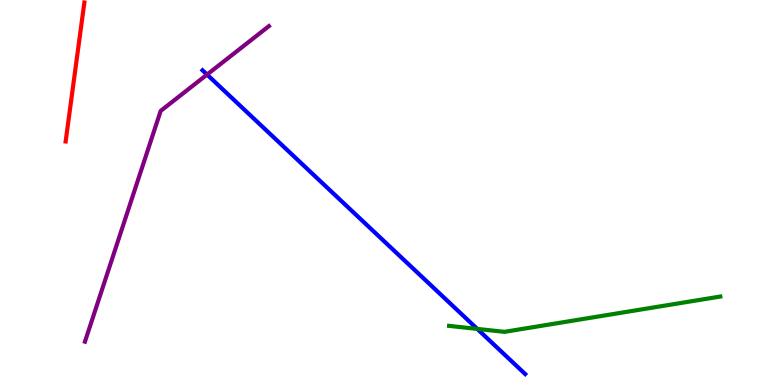[{'lines': ['blue', 'red'], 'intersections': []}, {'lines': ['green', 'red'], 'intersections': []}, {'lines': ['purple', 'red'], 'intersections': []}, {'lines': ['blue', 'green'], 'intersections': [{'x': 6.16, 'y': 1.46}]}, {'lines': ['blue', 'purple'], 'intersections': [{'x': 2.67, 'y': 8.06}]}, {'lines': ['green', 'purple'], 'intersections': []}]